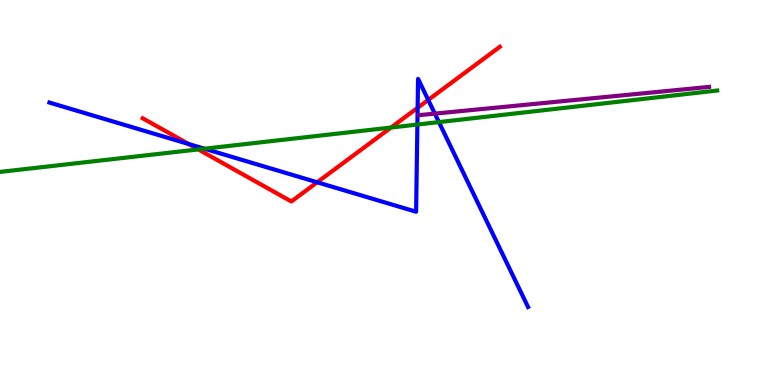[{'lines': ['blue', 'red'], 'intersections': [{'x': 2.43, 'y': 6.26}, {'x': 4.09, 'y': 5.27}, {'x': 5.39, 'y': 7.2}, {'x': 5.53, 'y': 7.4}]}, {'lines': ['green', 'red'], 'intersections': [{'x': 2.56, 'y': 6.12}, {'x': 5.05, 'y': 6.69}]}, {'lines': ['purple', 'red'], 'intersections': []}, {'lines': ['blue', 'green'], 'intersections': [{'x': 2.64, 'y': 6.14}, {'x': 5.39, 'y': 6.76}, {'x': 5.66, 'y': 6.83}]}, {'lines': ['blue', 'purple'], 'intersections': [{'x': 5.61, 'y': 7.05}]}, {'lines': ['green', 'purple'], 'intersections': []}]